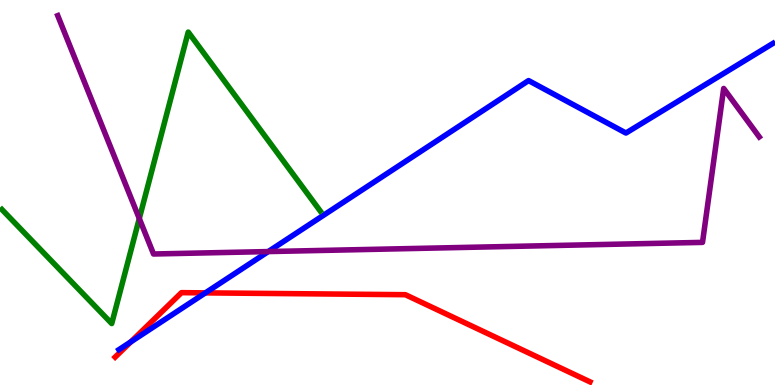[{'lines': ['blue', 'red'], 'intersections': [{'x': 1.69, 'y': 1.12}, {'x': 2.65, 'y': 2.39}]}, {'lines': ['green', 'red'], 'intersections': []}, {'lines': ['purple', 'red'], 'intersections': []}, {'lines': ['blue', 'green'], 'intersections': []}, {'lines': ['blue', 'purple'], 'intersections': [{'x': 3.46, 'y': 3.47}]}, {'lines': ['green', 'purple'], 'intersections': [{'x': 1.8, 'y': 4.32}]}]